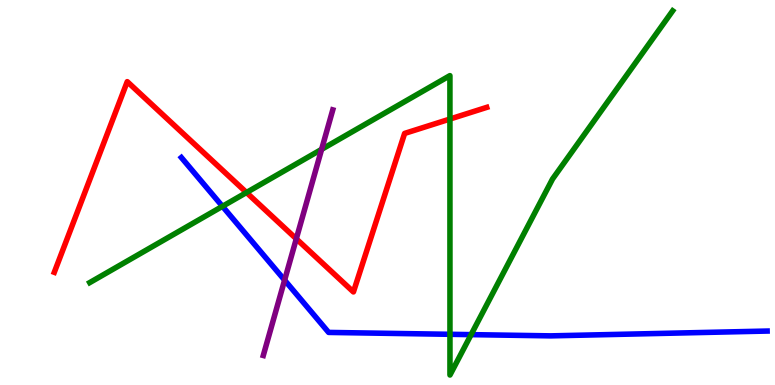[{'lines': ['blue', 'red'], 'intersections': []}, {'lines': ['green', 'red'], 'intersections': [{'x': 3.18, 'y': 5.0}, {'x': 5.81, 'y': 6.91}]}, {'lines': ['purple', 'red'], 'intersections': [{'x': 3.82, 'y': 3.8}]}, {'lines': ['blue', 'green'], 'intersections': [{'x': 2.87, 'y': 4.64}, {'x': 5.81, 'y': 1.32}, {'x': 6.08, 'y': 1.31}]}, {'lines': ['blue', 'purple'], 'intersections': [{'x': 3.67, 'y': 2.72}]}, {'lines': ['green', 'purple'], 'intersections': [{'x': 4.15, 'y': 6.12}]}]